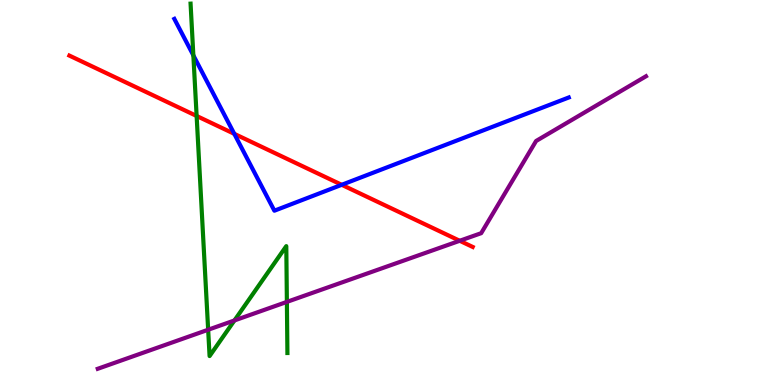[{'lines': ['blue', 'red'], 'intersections': [{'x': 3.02, 'y': 6.52}, {'x': 4.41, 'y': 5.2}]}, {'lines': ['green', 'red'], 'intersections': [{'x': 2.54, 'y': 6.99}]}, {'lines': ['purple', 'red'], 'intersections': [{'x': 5.93, 'y': 3.75}]}, {'lines': ['blue', 'green'], 'intersections': [{'x': 2.49, 'y': 8.56}]}, {'lines': ['blue', 'purple'], 'intersections': []}, {'lines': ['green', 'purple'], 'intersections': [{'x': 2.69, 'y': 1.44}, {'x': 3.03, 'y': 1.68}, {'x': 3.7, 'y': 2.16}]}]